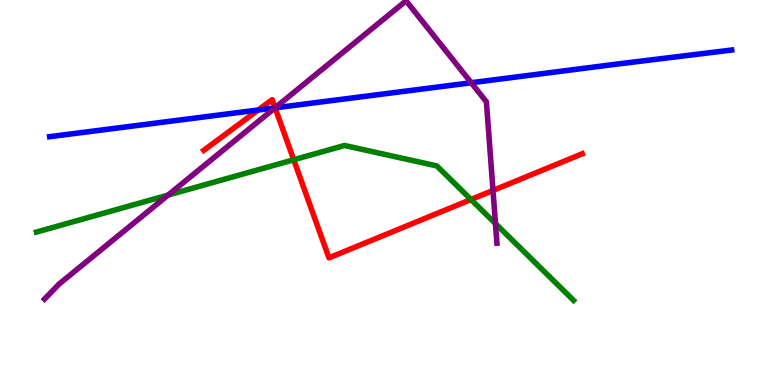[{'lines': ['blue', 'red'], 'intersections': [{'x': 3.33, 'y': 7.14}, {'x': 3.55, 'y': 7.2}]}, {'lines': ['green', 'red'], 'intersections': [{'x': 3.79, 'y': 5.85}, {'x': 6.08, 'y': 4.82}]}, {'lines': ['purple', 'red'], 'intersections': [{'x': 3.55, 'y': 7.2}, {'x': 6.36, 'y': 5.05}]}, {'lines': ['blue', 'green'], 'intersections': []}, {'lines': ['blue', 'purple'], 'intersections': [{'x': 3.55, 'y': 7.2}, {'x': 6.08, 'y': 7.85}]}, {'lines': ['green', 'purple'], 'intersections': [{'x': 2.17, 'y': 4.93}, {'x': 6.39, 'y': 4.19}]}]